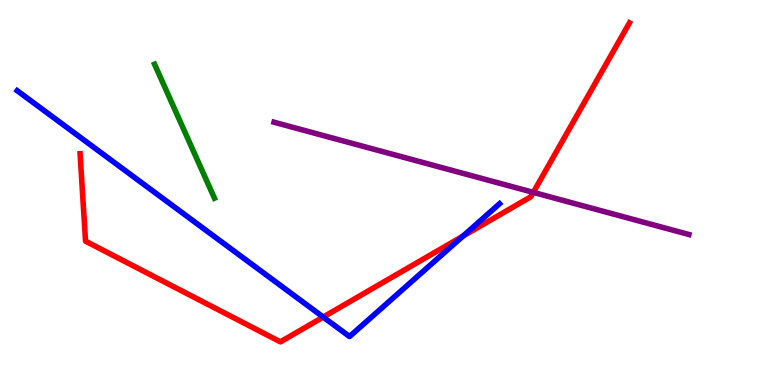[{'lines': ['blue', 'red'], 'intersections': [{'x': 4.17, 'y': 1.76}, {'x': 5.97, 'y': 3.87}]}, {'lines': ['green', 'red'], 'intersections': []}, {'lines': ['purple', 'red'], 'intersections': [{'x': 6.88, 'y': 5.0}]}, {'lines': ['blue', 'green'], 'intersections': []}, {'lines': ['blue', 'purple'], 'intersections': []}, {'lines': ['green', 'purple'], 'intersections': []}]